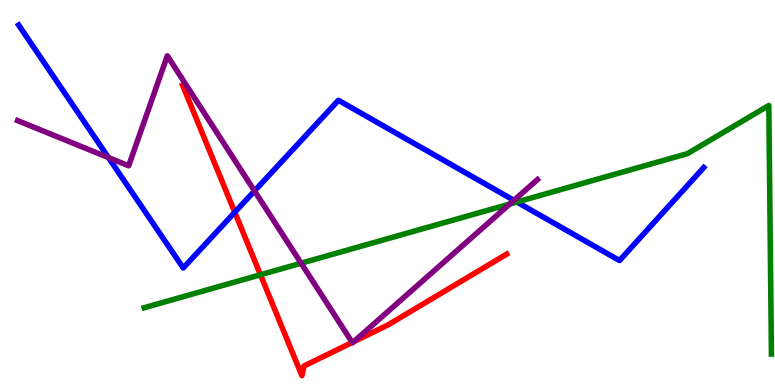[{'lines': ['blue', 'red'], 'intersections': [{'x': 3.03, 'y': 4.49}]}, {'lines': ['green', 'red'], 'intersections': [{'x': 3.36, 'y': 2.86}]}, {'lines': ['purple', 'red'], 'intersections': [{'x': 4.54, 'y': 1.11}, {'x': 4.56, 'y': 1.13}]}, {'lines': ['blue', 'green'], 'intersections': [{'x': 6.67, 'y': 4.75}]}, {'lines': ['blue', 'purple'], 'intersections': [{'x': 1.4, 'y': 5.91}, {'x': 3.28, 'y': 5.04}, {'x': 6.63, 'y': 4.8}]}, {'lines': ['green', 'purple'], 'intersections': [{'x': 3.89, 'y': 3.16}, {'x': 6.58, 'y': 4.7}]}]